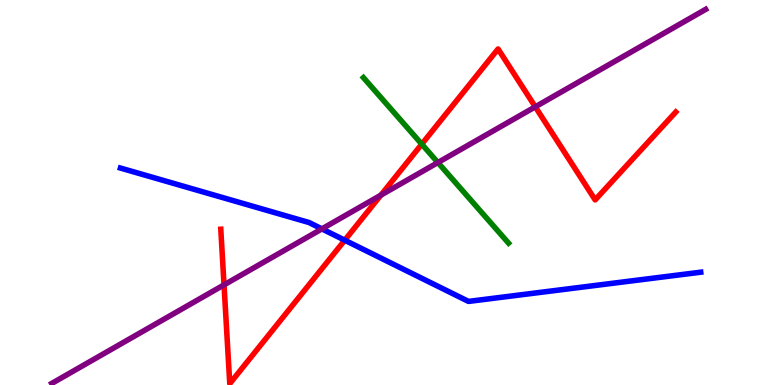[{'lines': ['blue', 'red'], 'intersections': [{'x': 4.45, 'y': 3.76}]}, {'lines': ['green', 'red'], 'intersections': [{'x': 5.44, 'y': 6.26}]}, {'lines': ['purple', 'red'], 'intersections': [{'x': 2.89, 'y': 2.6}, {'x': 4.91, 'y': 4.93}, {'x': 6.91, 'y': 7.23}]}, {'lines': ['blue', 'green'], 'intersections': []}, {'lines': ['blue', 'purple'], 'intersections': [{'x': 4.15, 'y': 4.05}]}, {'lines': ['green', 'purple'], 'intersections': [{'x': 5.65, 'y': 5.78}]}]